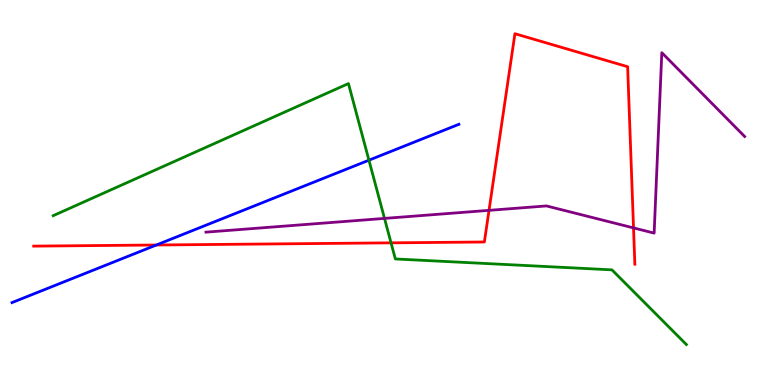[{'lines': ['blue', 'red'], 'intersections': [{'x': 2.02, 'y': 3.64}]}, {'lines': ['green', 'red'], 'intersections': [{'x': 5.05, 'y': 3.69}]}, {'lines': ['purple', 'red'], 'intersections': [{'x': 6.31, 'y': 4.54}, {'x': 8.17, 'y': 4.08}]}, {'lines': ['blue', 'green'], 'intersections': [{'x': 4.76, 'y': 5.84}]}, {'lines': ['blue', 'purple'], 'intersections': []}, {'lines': ['green', 'purple'], 'intersections': [{'x': 4.96, 'y': 4.33}]}]